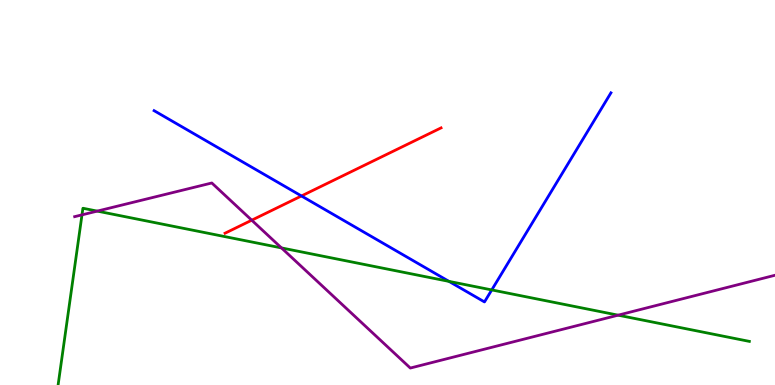[{'lines': ['blue', 'red'], 'intersections': [{'x': 3.89, 'y': 4.91}]}, {'lines': ['green', 'red'], 'intersections': []}, {'lines': ['purple', 'red'], 'intersections': [{'x': 3.25, 'y': 4.28}]}, {'lines': ['blue', 'green'], 'intersections': [{'x': 5.79, 'y': 2.69}, {'x': 6.35, 'y': 2.47}]}, {'lines': ['blue', 'purple'], 'intersections': []}, {'lines': ['green', 'purple'], 'intersections': [{'x': 1.06, 'y': 4.42}, {'x': 1.25, 'y': 4.52}, {'x': 3.63, 'y': 3.56}, {'x': 7.98, 'y': 1.81}]}]